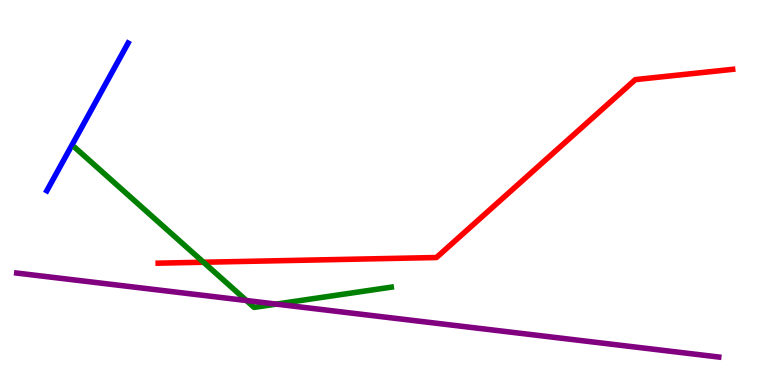[{'lines': ['blue', 'red'], 'intersections': []}, {'lines': ['green', 'red'], 'intersections': [{'x': 2.63, 'y': 3.19}]}, {'lines': ['purple', 'red'], 'intersections': []}, {'lines': ['blue', 'green'], 'intersections': []}, {'lines': ['blue', 'purple'], 'intersections': []}, {'lines': ['green', 'purple'], 'intersections': [{'x': 3.18, 'y': 2.19}, {'x': 3.57, 'y': 2.1}]}]